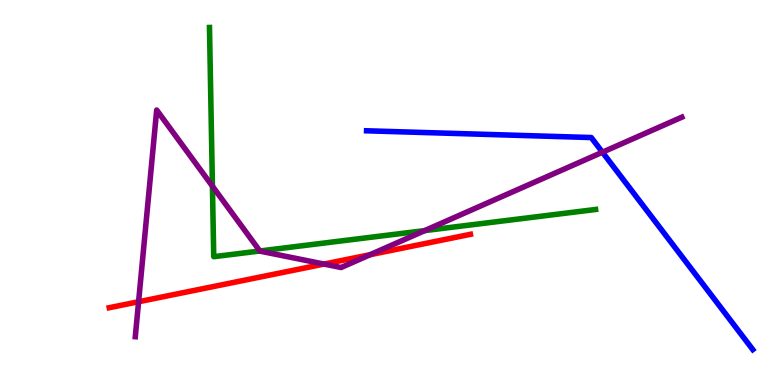[{'lines': ['blue', 'red'], 'intersections': []}, {'lines': ['green', 'red'], 'intersections': []}, {'lines': ['purple', 'red'], 'intersections': [{'x': 1.79, 'y': 2.16}, {'x': 4.18, 'y': 3.14}, {'x': 4.78, 'y': 3.38}]}, {'lines': ['blue', 'green'], 'intersections': []}, {'lines': ['blue', 'purple'], 'intersections': [{'x': 7.77, 'y': 6.05}]}, {'lines': ['green', 'purple'], 'intersections': [{'x': 2.74, 'y': 5.16}, {'x': 3.35, 'y': 3.48}, {'x': 5.48, 'y': 4.01}]}]